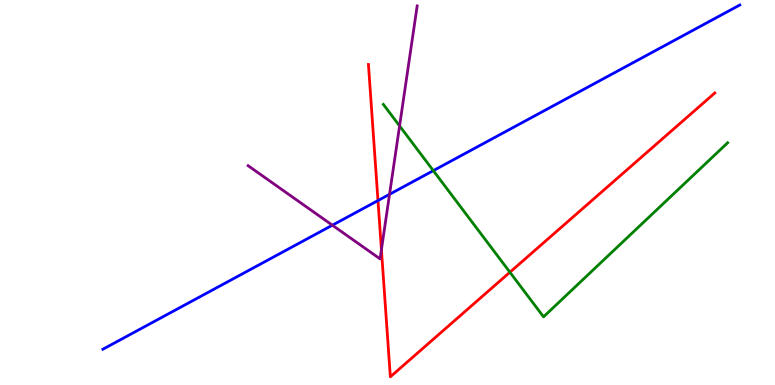[{'lines': ['blue', 'red'], 'intersections': [{'x': 4.88, 'y': 4.79}]}, {'lines': ['green', 'red'], 'intersections': [{'x': 6.58, 'y': 2.93}]}, {'lines': ['purple', 'red'], 'intersections': [{'x': 4.92, 'y': 3.52}]}, {'lines': ['blue', 'green'], 'intersections': [{'x': 5.59, 'y': 5.57}]}, {'lines': ['blue', 'purple'], 'intersections': [{'x': 4.29, 'y': 4.15}, {'x': 5.03, 'y': 4.95}]}, {'lines': ['green', 'purple'], 'intersections': [{'x': 5.16, 'y': 6.73}]}]